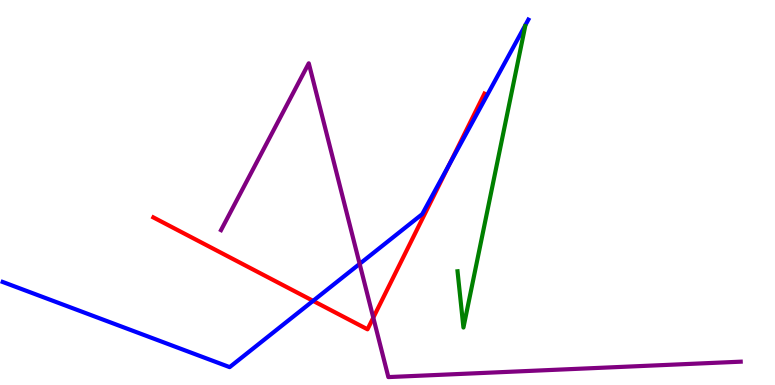[{'lines': ['blue', 'red'], 'intersections': [{'x': 4.04, 'y': 2.19}, {'x': 5.8, 'y': 5.73}]}, {'lines': ['green', 'red'], 'intersections': []}, {'lines': ['purple', 'red'], 'intersections': [{'x': 4.82, 'y': 1.75}]}, {'lines': ['blue', 'green'], 'intersections': []}, {'lines': ['blue', 'purple'], 'intersections': [{'x': 4.64, 'y': 3.15}]}, {'lines': ['green', 'purple'], 'intersections': []}]